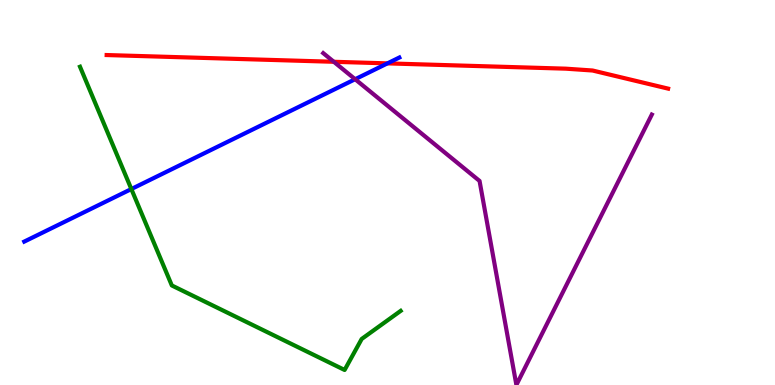[{'lines': ['blue', 'red'], 'intersections': [{'x': 5.0, 'y': 8.35}]}, {'lines': ['green', 'red'], 'intersections': []}, {'lines': ['purple', 'red'], 'intersections': [{'x': 4.31, 'y': 8.4}]}, {'lines': ['blue', 'green'], 'intersections': [{'x': 1.69, 'y': 5.09}]}, {'lines': ['blue', 'purple'], 'intersections': [{'x': 4.58, 'y': 7.94}]}, {'lines': ['green', 'purple'], 'intersections': []}]